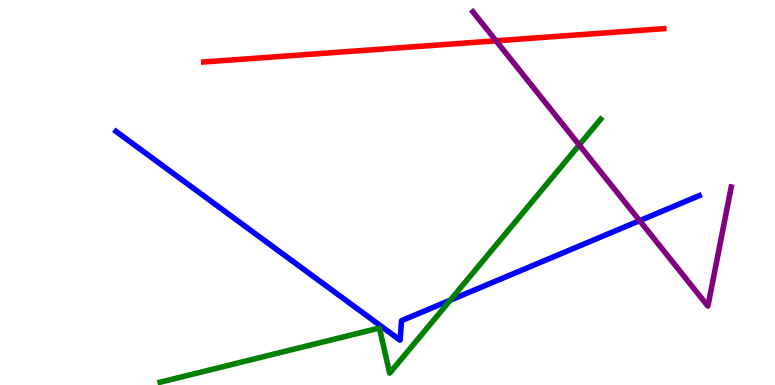[{'lines': ['blue', 'red'], 'intersections': []}, {'lines': ['green', 'red'], 'intersections': []}, {'lines': ['purple', 'red'], 'intersections': [{'x': 6.4, 'y': 8.94}]}, {'lines': ['blue', 'green'], 'intersections': [{'x': 5.81, 'y': 2.2}]}, {'lines': ['blue', 'purple'], 'intersections': [{'x': 8.25, 'y': 4.27}]}, {'lines': ['green', 'purple'], 'intersections': [{'x': 7.47, 'y': 6.23}]}]